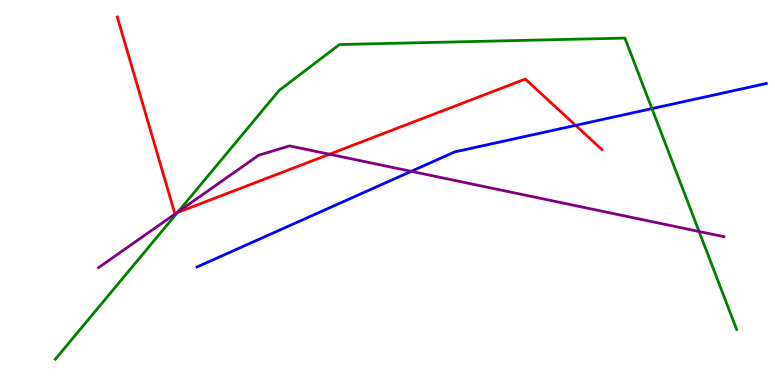[{'lines': ['blue', 'red'], 'intersections': [{'x': 7.43, 'y': 6.74}]}, {'lines': ['green', 'red'], 'intersections': [{'x': 2.29, 'y': 4.48}]}, {'lines': ['purple', 'red'], 'intersections': [{'x': 2.28, 'y': 4.47}, {'x': 4.25, 'y': 5.99}]}, {'lines': ['blue', 'green'], 'intersections': [{'x': 8.41, 'y': 7.18}]}, {'lines': ['blue', 'purple'], 'intersections': [{'x': 5.31, 'y': 5.55}]}, {'lines': ['green', 'purple'], 'intersections': [{'x': 2.3, 'y': 4.5}, {'x': 9.02, 'y': 3.99}]}]